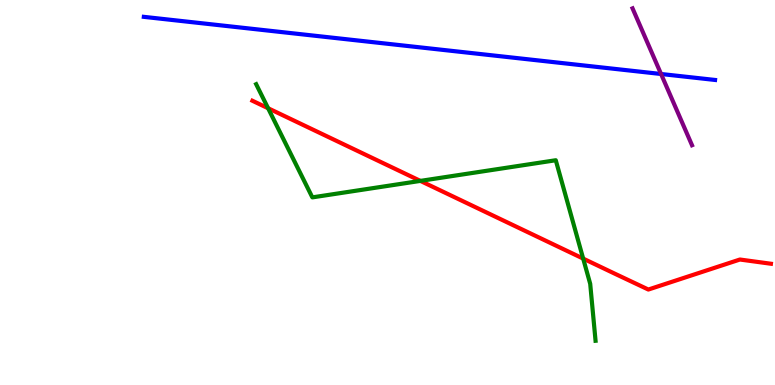[{'lines': ['blue', 'red'], 'intersections': []}, {'lines': ['green', 'red'], 'intersections': [{'x': 3.46, 'y': 7.19}, {'x': 5.42, 'y': 5.3}, {'x': 7.52, 'y': 3.28}]}, {'lines': ['purple', 'red'], 'intersections': []}, {'lines': ['blue', 'green'], 'intersections': []}, {'lines': ['blue', 'purple'], 'intersections': [{'x': 8.53, 'y': 8.08}]}, {'lines': ['green', 'purple'], 'intersections': []}]